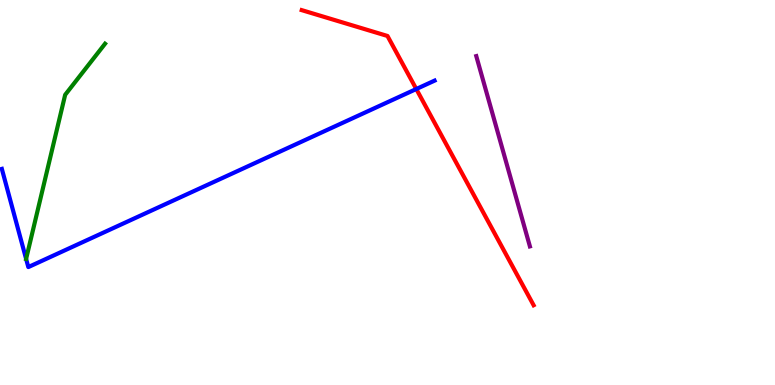[{'lines': ['blue', 'red'], 'intersections': [{'x': 5.37, 'y': 7.69}]}, {'lines': ['green', 'red'], 'intersections': []}, {'lines': ['purple', 'red'], 'intersections': []}, {'lines': ['blue', 'green'], 'intersections': [{'x': 0.337, 'y': 3.27}]}, {'lines': ['blue', 'purple'], 'intersections': []}, {'lines': ['green', 'purple'], 'intersections': []}]